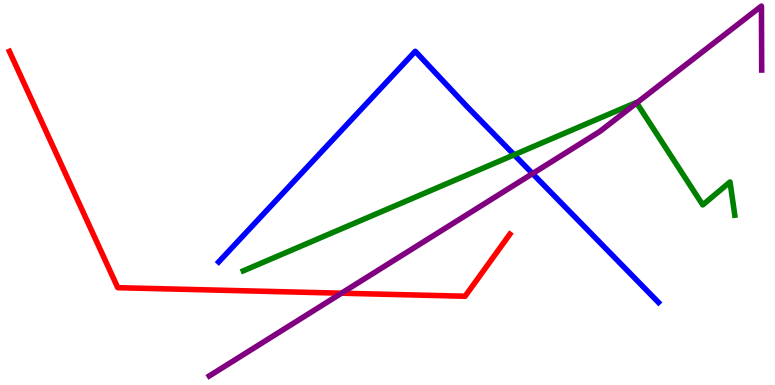[{'lines': ['blue', 'red'], 'intersections': []}, {'lines': ['green', 'red'], 'intersections': []}, {'lines': ['purple', 'red'], 'intersections': [{'x': 4.41, 'y': 2.38}]}, {'lines': ['blue', 'green'], 'intersections': [{'x': 6.63, 'y': 5.98}]}, {'lines': ['blue', 'purple'], 'intersections': [{'x': 6.87, 'y': 5.49}]}, {'lines': ['green', 'purple'], 'intersections': [{'x': 8.22, 'y': 7.33}]}]